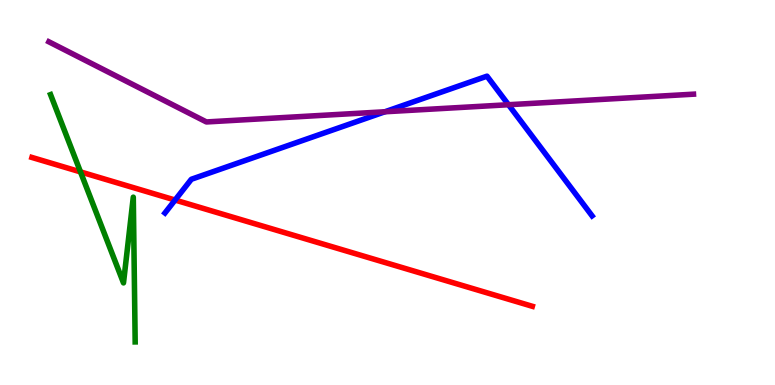[{'lines': ['blue', 'red'], 'intersections': [{'x': 2.26, 'y': 4.8}]}, {'lines': ['green', 'red'], 'intersections': [{'x': 1.04, 'y': 5.54}]}, {'lines': ['purple', 'red'], 'intersections': []}, {'lines': ['blue', 'green'], 'intersections': []}, {'lines': ['blue', 'purple'], 'intersections': [{'x': 4.97, 'y': 7.1}, {'x': 6.56, 'y': 7.28}]}, {'lines': ['green', 'purple'], 'intersections': []}]